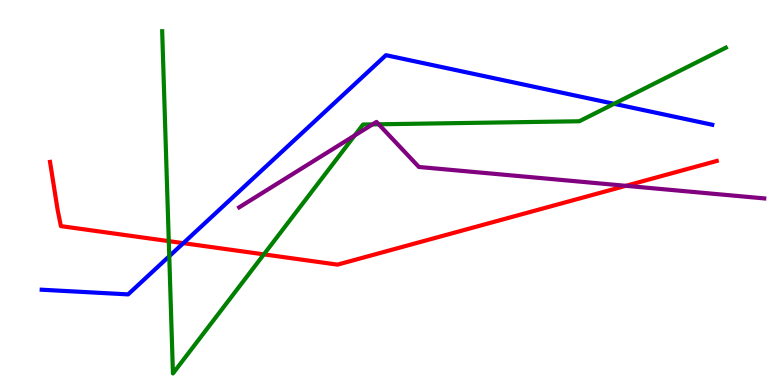[{'lines': ['blue', 'red'], 'intersections': [{'x': 2.37, 'y': 3.68}]}, {'lines': ['green', 'red'], 'intersections': [{'x': 2.18, 'y': 3.74}, {'x': 3.4, 'y': 3.39}]}, {'lines': ['purple', 'red'], 'intersections': [{'x': 8.08, 'y': 5.17}]}, {'lines': ['blue', 'green'], 'intersections': [{'x': 2.18, 'y': 3.35}, {'x': 7.92, 'y': 7.3}]}, {'lines': ['blue', 'purple'], 'intersections': []}, {'lines': ['green', 'purple'], 'intersections': [{'x': 4.58, 'y': 6.48}, {'x': 4.81, 'y': 6.77}, {'x': 4.89, 'y': 6.77}]}]